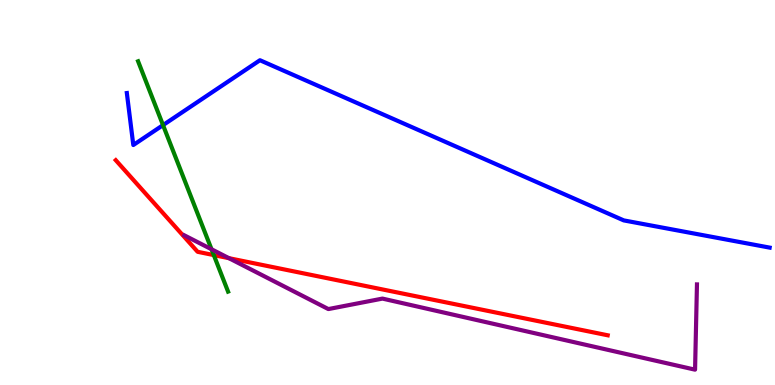[{'lines': ['blue', 'red'], 'intersections': []}, {'lines': ['green', 'red'], 'intersections': [{'x': 2.76, 'y': 3.37}]}, {'lines': ['purple', 'red'], 'intersections': [{'x': 2.95, 'y': 3.29}]}, {'lines': ['blue', 'green'], 'intersections': [{'x': 2.1, 'y': 6.75}]}, {'lines': ['blue', 'purple'], 'intersections': []}, {'lines': ['green', 'purple'], 'intersections': [{'x': 2.73, 'y': 3.53}]}]